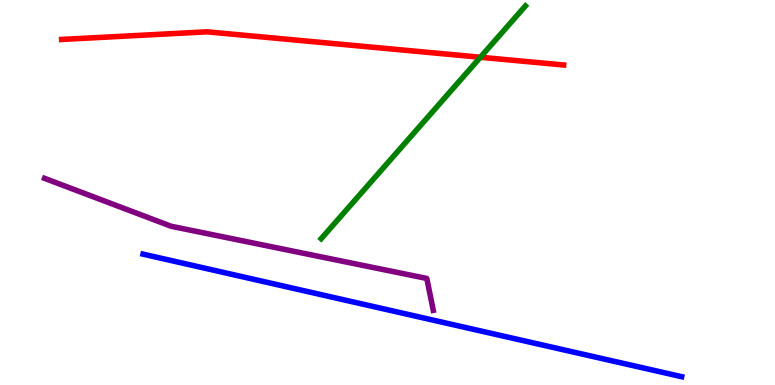[{'lines': ['blue', 'red'], 'intersections': []}, {'lines': ['green', 'red'], 'intersections': [{'x': 6.2, 'y': 8.51}]}, {'lines': ['purple', 'red'], 'intersections': []}, {'lines': ['blue', 'green'], 'intersections': []}, {'lines': ['blue', 'purple'], 'intersections': []}, {'lines': ['green', 'purple'], 'intersections': []}]